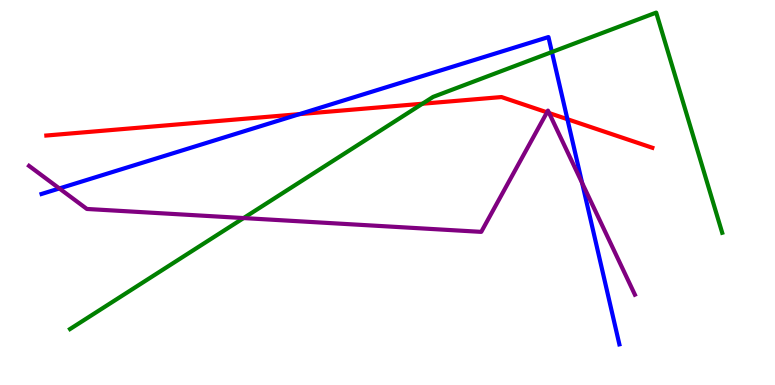[{'lines': ['blue', 'red'], 'intersections': [{'x': 3.86, 'y': 7.04}, {'x': 7.32, 'y': 6.9}]}, {'lines': ['green', 'red'], 'intersections': [{'x': 5.45, 'y': 7.31}]}, {'lines': ['purple', 'red'], 'intersections': [{'x': 7.06, 'y': 7.08}, {'x': 7.09, 'y': 7.06}]}, {'lines': ['blue', 'green'], 'intersections': [{'x': 7.12, 'y': 8.65}]}, {'lines': ['blue', 'purple'], 'intersections': [{'x': 0.766, 'y': 5.11}, {'x': 7.51, 'y': 5.25}]}, {'lines': ['green', 'purple'], 'intersections': [{'x': 3.14, 'y': 4.34}]}]